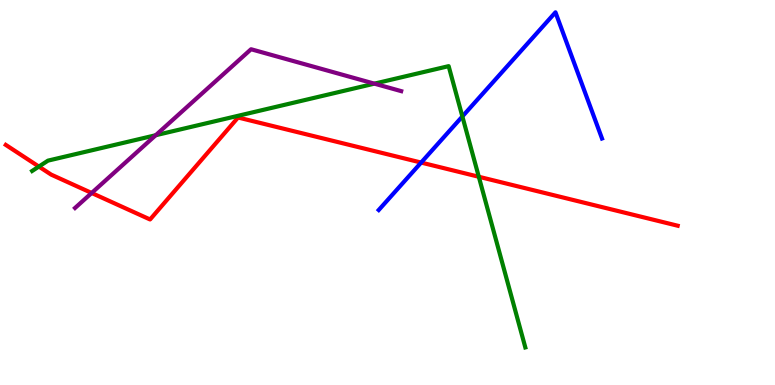[{'lines': ['blue', 'red'], 'intersections': [{'x': 5.43, 'y': 5.78}]}, {'lines': ['green', 'red'], 'intersections': [{'x': 0.502, 'y': 5.67}, {'x': 6.18, 'y': 5.41}]}, {'lines': ['purple', 'red'], 'intersections': [{'x': 1.18, 'y': 4.99}]}, {'lines': ['blue', 'green'], 'intersections': [{'x': 5.97, 'y': 6.98}]}, {'lines': ['blue', 'purple'], 'intersections': []}, {'lines': ['green', 'purple'], 'intersections': [{'x': 2.01, 'y': 6.49}, {'x': 4.83, 'y': 7.83}]}]